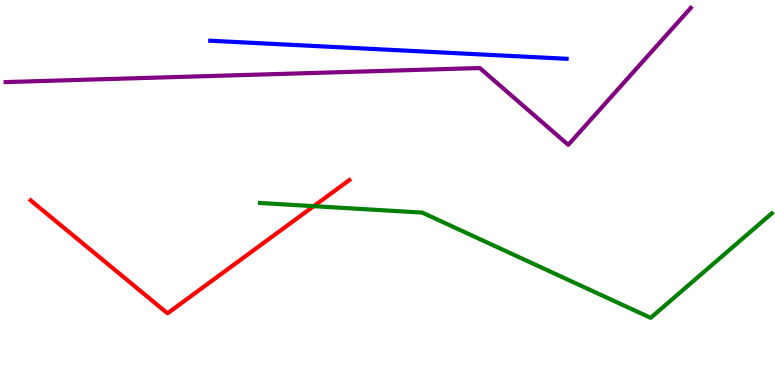[{'lines': ['blue', 'red'], 'intersections': []}, {'lines': ['green', 'red'], 'intersections': [{'x': 4.05, 'y': 4.65}]}, {'lines': ['purple', 'red'], 'intersections': []}, {'lines': ['blue', 'green'], 'intersections': []}, {'lines': ['blue', 'purple'], 'intersections': []}, {'lines': ['green', 'purple'], 'intersections': []}]